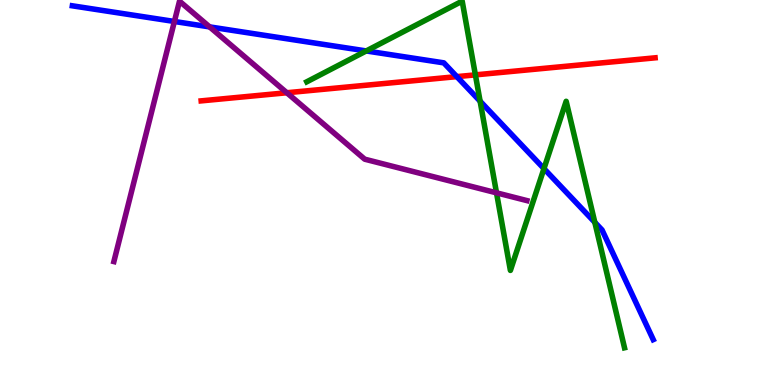[{'lines': ['blue', 'red'], 'intersections': [{'x': 5.89, 'y': 8.01}]}, {'lines': ['green', 'red'], 'intersections': [{'x': 6.13, 'y': 8.06}]}, {'lines': ['purple', 'red'], 'intersections': [{'x': 3.7, 'y': 7.59}]}, {'lines': ['blue', 'green'], 'intersections': [{'x': 4.73, 'y': 8.68}, {'x': 6.19, 'y': 7.37}, {'x': 7.02, 'y': 5.62}, {'x': 7.68, 'y': 4.23}]}, {'lines': ['blue', 'purple'], 'intersections': [{'x': 2.25, 'y': 9.44}, {'x': 2.7, 'y': 9.3}]}, {'lines': ['green', 'purple'], 'intersections': [{'x': 6.41, 'y': 4.99}]}]